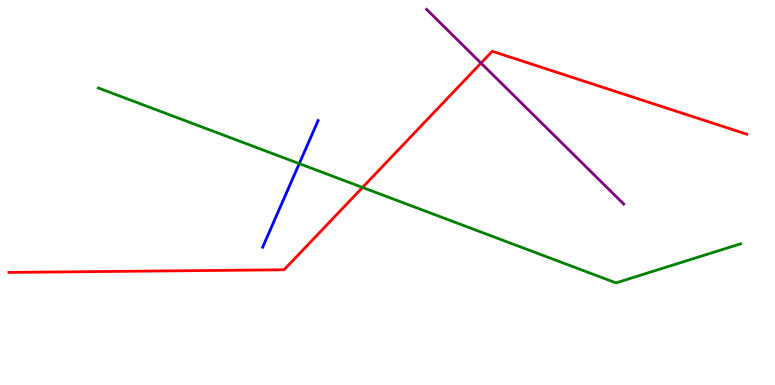[{'lines': ['blue', 'red'], 'intersections': []}, {'lines': ['green', 'red'], 'intersections': [{'x': 4.68, 'y': 5.13}]}, {'lines': ['purple', 'red'], 'intersections': [{'x': 6.21, 'y': 8.36}]}, {'lines': ['blue', 'green'], 'intersections': [{'x': 3.86, 'y': 5.75}]}, {'lines': ['blue', 'purple'], 'intersections': []}, {'lines': ['green', 'purple'], 'intersections': []}]